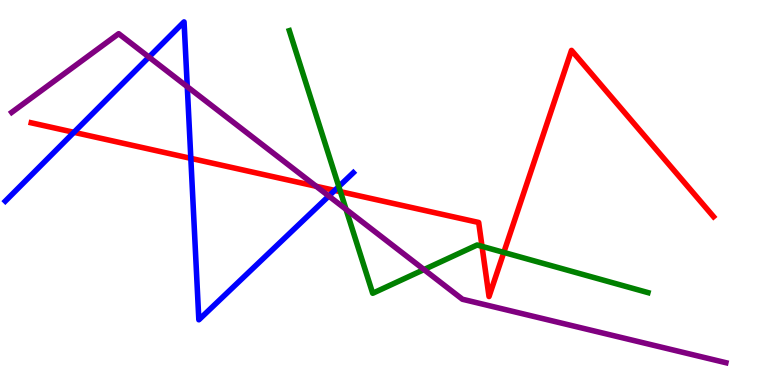[{'lines': ['blue', 'red'], 'intersections': [{'x': 0.954, 'y': 6.56}, {'x': 2.46, 'y': 5.89}, {'x': 4.32, 'y': 5.05}]}, {'lines': ['green', 'red'], 'intersections': [{'x': 4.39, 'y': 5.02}, {'x': 6.22, 'y': 3.6}, {'x': 6.5, 'y': 3.44}]}, {'lines': ['purple', 'red'], 'intersections': [{'x': 4.08, 'y': 5.16}]}, {'lines': ['blue', 'green'], 'intersections': [{'x': 4.37, 'y': 5.15}]}, {'lines': ['blue', 'purple'], 'intersections': [{'x': 1.92, 'y': 8.52}, {'x': 2.42, 'y': 7.75}, {'x': 4.24, 'y': 4.91}]}, {'lines': ['green', 'purple'], 'intersections': [{'x': 4.46, 'y': 4.56}, {'x': 5.47, 'y': 3.0}]}]